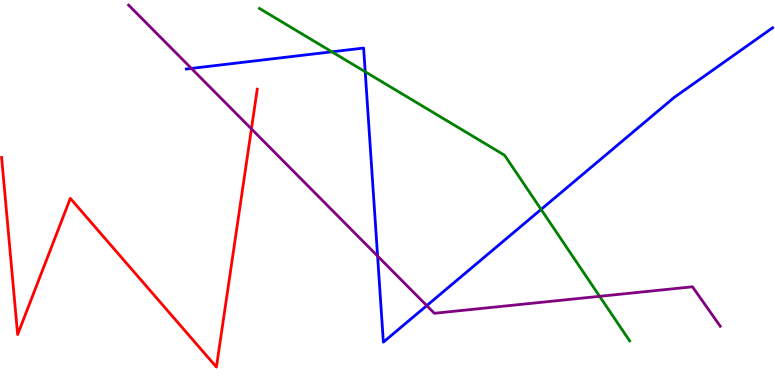[{'lines': ['blue', 'red'], 'intersections': []}, {'lines': ['green', 'red'], 'intersections': []}, {'lines': ['purple', 'red'], 'intersections': [{'x': 3.24, 'y': 6.65}]}, {'lines': ['blue', 'green'], 'intersections': [{'x': 4.28, 'y': 8.65}, {'x': 4.71, 'y': 8.14}, {'x': 6.98, 'y': 4.56}]}, {'lines': ['blue', 'purple'], 'intersections': [{'x': 2.47, 'y': 8.22}, {'x': 4.87, 'y': 3.35}, {'x': 5.51, 'y': 2.06}]}, {'lines': ['green', 'purple'], 'intersections': [{'x': 7.74, 'y': 2.3}]}]